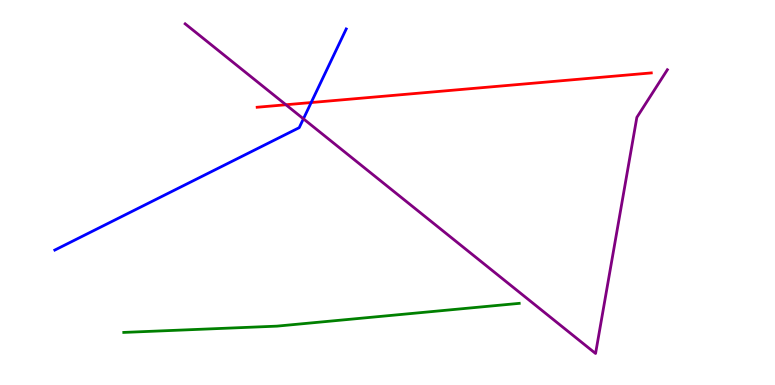[{'lines': ['blue', 'red'], 'intersections': [{'x': 4.02, 'y': 7.34}]}, {'lines': ['green', 'red'], 'intersections': []}, {'lines': ['purple', 'red'], 'intersections': [{'x': 3.69, 'y': 7.28}]}, {'lines': ['blue', 'green'], 'intersections': []}, {'lines': ['blue', 'purple'], 'intersections': [{'x': 3.92, 'y': 6.91}]}, {'lines': ['green', 'purple'], 'intersections': []}]